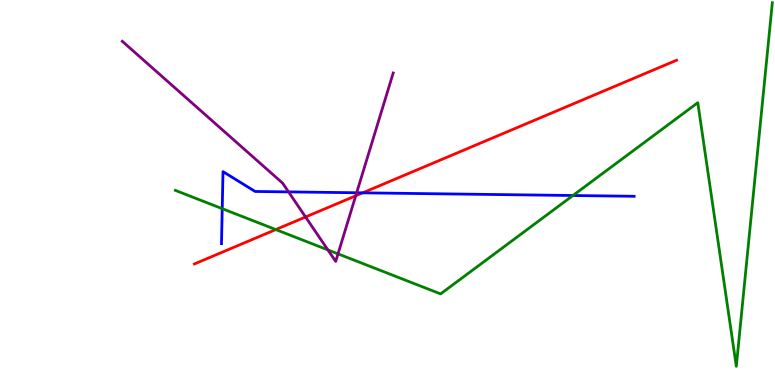[{'lines': ['blue', 'red'], 'intersections': [{'x': 4.68, 'y': 4.99}]}, {'lines': ['green', 'red'], 'intersections': [{'x': 3.56, 'y': 4.04}]}, {'lines': ['purple', 'red'], 'intersections': [{'x': 3.94, 'y': 4.36}, {'x': 4.59, 'y': 4.91}]}, {'lines': ['blue', 'green'], 'intersections': [{'x': 2.87, 'y': 4.58}, {'x': 7.39, 'y': 4.92}]}, {'lines': ['blue', 'purple'], 'intersections': [{'x': 3.72, 'y': 5.02}, {'x': 4.6, 'y': 4.99}]}, {'lines': ['green', 'purple'], 'intersections': [{'x': 4.23, 'y': 3.51}, {'x': 4.36, 'y': 3.41}]}]